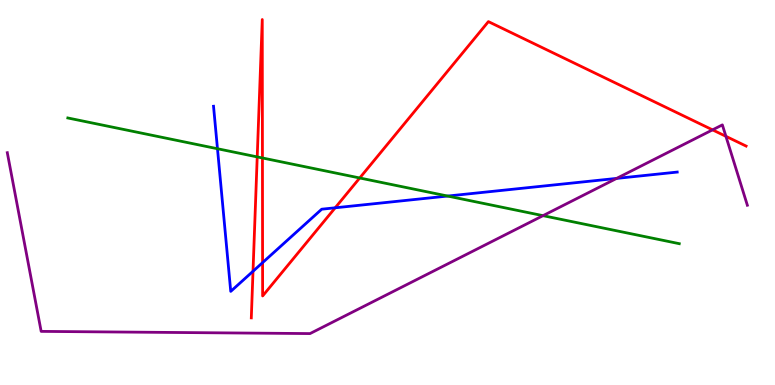[{'lines': ['blue', 'red'], 'intersections': [{'x': 3.26, 'y': 2.95}, {'x': 3.39, 'y': 3.18}, {'x': 4.32, 'y': 4.6}]}, {'lines': ['green', 'red'], 'intersections': [{'x': 3.32, 'y': 5.92}, {'x': 3.39, 'y': 5.9}, {'x': 4.64, 'y': 5.38}]}, {'lines': ['purple', 'red'], 'intersections': [{'x': 9.19, 'y': 6.63}, {'x': 9.37, 'y': 6.46}]}, {'lines': ['blue', 'green'], 'intersections': [{'x': 2.81, 'y': 6.14}, {'x': 5.78, 'y': 4.91}]}, {'lines': ['blue', 'purple'], 'intersections': [{'x': 7.96, 'y': 5.37}]}, {'lines': ['green', 'purple'], 'intersections': [{'x': 7.01, 'y': 4.4}]}]